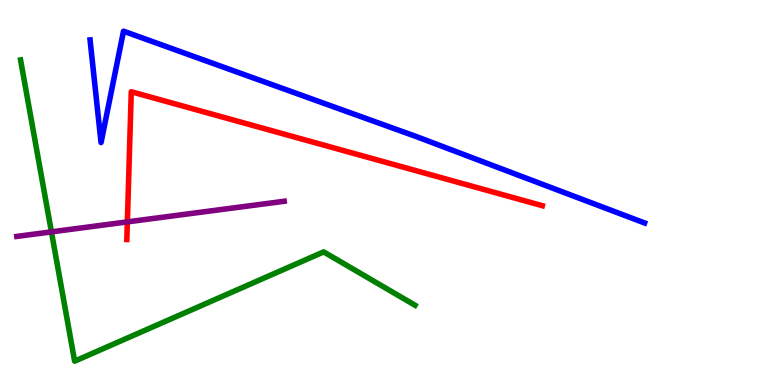[{'lines': ['blue', 'red'], 'intersections': []}, {'lines': ['green', 'red'], 'intersections': []}, {'lines': ['purple', 'red'], 'intersections': [{'x': 1.64, 'y': 4.24}]}, {'lines': ['blue', 'green'], 'intersections': []}, {'lines': ['blue', 'purple'], 'intersections': []}, {'lines': ['green', 'purple'], 'intersections': [{'x': 0.664, 'y': 3.98}]}]